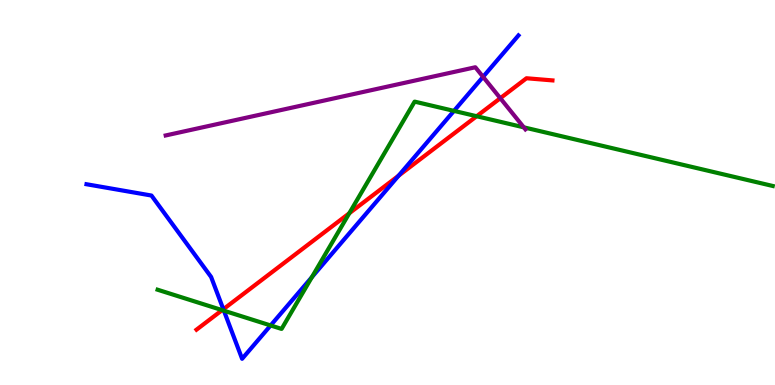[{'lines': ['blue', 'red'], 'intersections': [{'x': 2.88, 'y': 1.97}, {'x': 5.14, 'y': 5.44}]}, {'lines': ['green', 'red'], 'intersections': [{'x': 2.87, 'y': 1.94}, {'x': 4.51, 'y': 4.46}, {'x': 6.15, 'y': 6.98}]}, {'lines': ['purple', 'red'], 'intersections': [{'x': 6.46, 'y': 7.45}]}, {'lines': ['blue', 'green'], 'intersections': [{'x': 2.89, 'y': 1.93}, {'x': 3.49, 'y': 1.55}, {'x': 4.02, 'y': 2.8}, {'x': 5.86, 'y': 7.12}]}, {'lines': ['blue', 'purple'], 'intersections': [{'x': 6.23, 'y': 8.0}]}, {'lines': ['green', 'purple'], 'intersections': [{'x': 6.76, 'y': 6.69}]}]